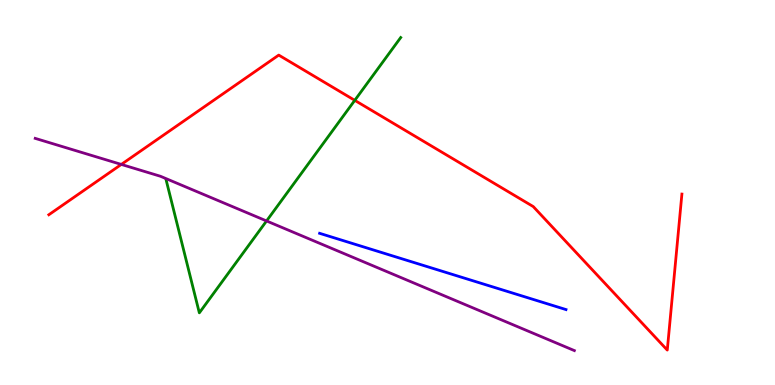[{'lines': ['blue', 'red'], 'intersections': []}, {'lines': ['green', 'red'], 'intersections': [{'x': 4.58, 'y': 7.39}]}, {'lines': ['purple', 'red'], 'intersections': [{'x': 1.57, 'y': 5.73}]}, {'lines': ['blue', 'green'], 'intersections': []}, {'lines': ['blue', 'purple'], 'intersections': []}, {'lines': ['green', 'purple'], 'intersections': [{'x': 3.44, 'y': 4.26}]}]